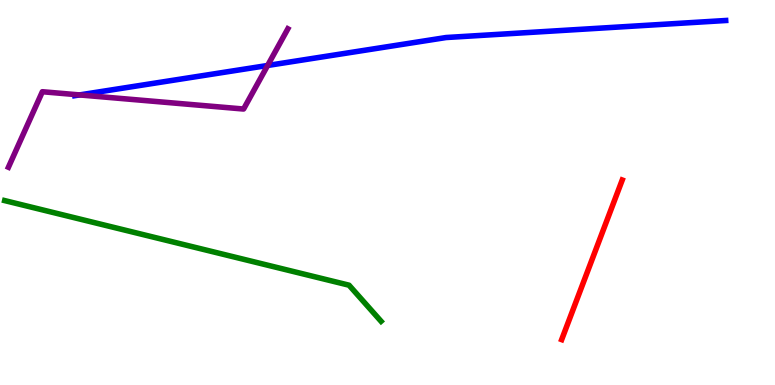[{'lines': ['blue', 'red'], 'intersections': []}, {'lines': ['green', 'red'], 'intersections': []}, {'lines': ['purple', 'red'], 'intersections': []}, {'lines': ['blue', 'green'], 'intersections': []}, {'lines': ['blue', 'purple'], 'intersections': [{'x': 1.03, 'y': 7.53}, {'x': 3.45, 'y': 8.3}]}, {'lines': ['green', 'purple'], 'intersections': []}]